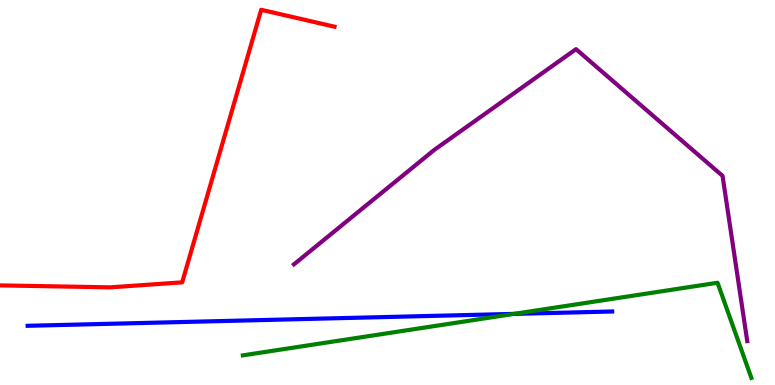[{'lines': ['blue', 'red'], 'intersections': []}, {'lines': ['green', 'red'], 'intersections': []}, {'lines': ['purple', 'red'], 'intersections': []}, {'lines': ['blue', 'green'], 'intersections': [{'x': 6.63, 'y': 1.85}]}, {'lines': ['blue', 'purple'], 'intersections': []}, {'lines': ['green', 'purple'], 'intersections': []}]